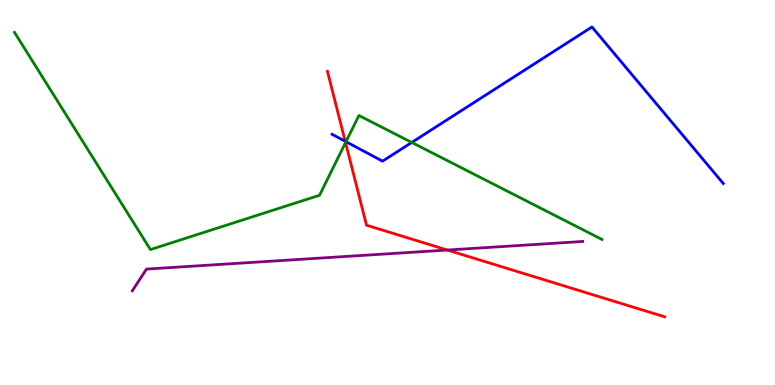[{'lines': ['blue', 'red'], 'intersections': [{'x': 4.45, 'y': 6.33}]}, {'lines': ['green', 'red'], 'intersections': [{'x': 4.46, 'y': 6.3}]}, {'lines': ['purple', 'red'], 'intersections': [{'x': 5.77, 'y': 3.51}]}, {'lines': ['blue', 'green'], 'intersections': [{'x': 4.46, 'y': 6.32}, {'x': 5.31, 'y': 6.3}]}, {'lines': ['blue', 'purple'], 'intersections': []}, {'lines': ['green', 'purple'], 'intersections': []}]